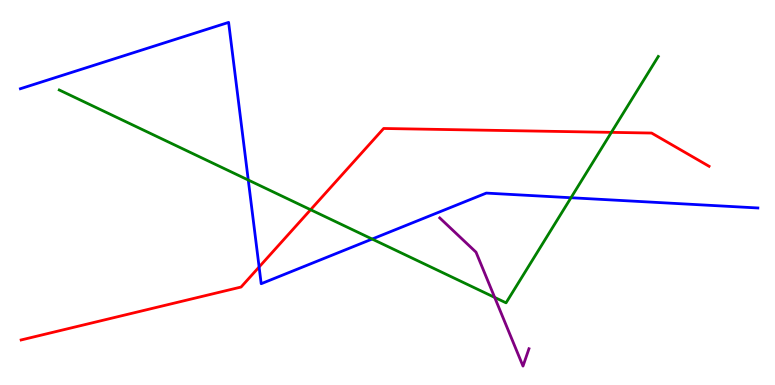[{'lines': ['blue', 'red'], 'intersections': [{'x': 3.34, 'y': 3.07}]}, {'lines': ['green', 'red'], 'intersections': [{'x': 4.01, 'y': 4.55}, {'x': 7.89, 'y': 6.56}]}, {'lines': ['purple', 'red'], 'intersections': []}, {'lines': ['blue', 'green'], 'intersections': [{'x': 3.2, 'y': 5.32}, {'x': 4.8, 'y': 3.79}, {'x': 7.37, 'y': 4.86}]}, {'lines': ['blue', 'purple'], 'intersections': []}, {'lines': ['green', 'purple'], 'intersections': [{'x': 6.38, 'y': 2.27}]}]